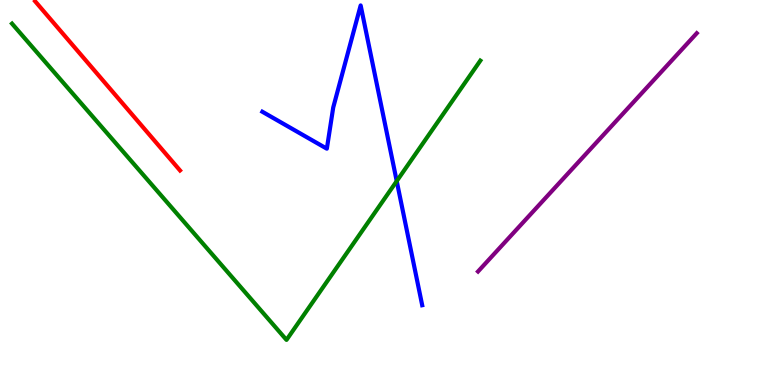[{'lines': ['blue', 'red'], 'intersections': []}, {'lines': ['green', 'red'], 'intersections': []}, {'lines': ['purple', 'red'], 'intersections': []}, {'lines': ['blue', 'green'], 'intersections': [{'x': 5.12, 'y': 5.3}]}, {'lines': ['blue', 'purple'], 'intersections': []}, {'lines': ['green', 'purple'], 'intersections': []}]